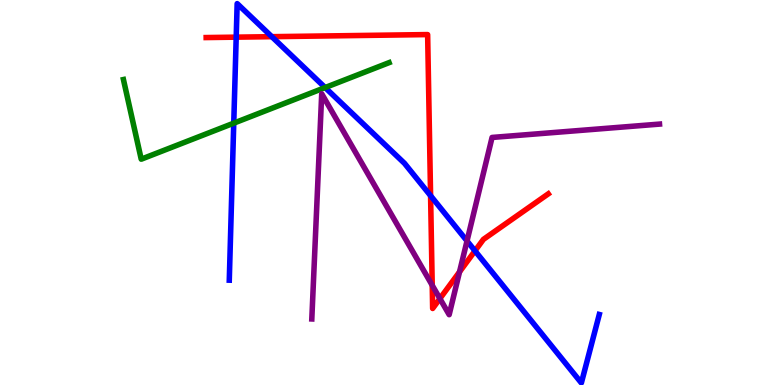[{'lines': ['blue', 'red'], 'intersections': [{'x': 3.05, 'y': 9.03}, {'x': 3.51, 'y': 9.05}, {'x': 5.56, 'y': 4.92}, {'x': 6.13, 'y': 3.48}]}, {'lines': ['green', 'red'], 'intersections': []}, {'lines': ['purple', 'red'], 'intersections': [{'x': 5.58, 'y': 2.59}, {'x': 5.68, 'y': 2.24}, {'x': 5.93, 'y': 2.94}]}, {'lines': ['blue', 'green'], 'intersections': [{'x': 3.02, 'y': 6.8}, {'x': 4.2, 'y': 7.73}]}, {'lines': ['blue', 'purple'], 'intersections': [{'x': 6.03, 'y': 3.74}]}, {'lines': ['green', 'purple'], 'intersections': []}]